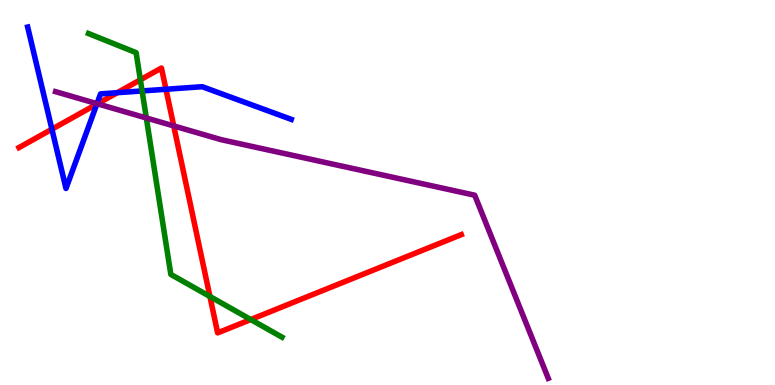[{'lines': ['blue', 'red'], 'intersections': [{'x': 0.67, 'y': 6.64}, {'x': 1.25, 'y': 7.3}, {'x': 1.51, 'y': 7.59}, {'x': 2.14, 'y': 7.68}]}, {'lines': ['green', 'red'], 'intersections': [{'x': 1.81, 'y': 7.93}, {'x': 2.71, 'y': 2.3}, {'x': 3.24, 'y': 1.7}]}, {'lines': ['purple', 'red'], 'intersections': [{'x': 1.26, 'y': 7.3}, {'x': 2.24, 'y': 6.73}]}, {'lines': ['blue', 'green'], 'intersections': [{'x': 1.83, 'y': 7.64}]}, {'lines': ['blue', 'purple'], 'intersections': [{'x': 1.25, 'y': 7.31}]}, {'lines': ['green', 'purple'], 'intersections': [{'x': 1.89, 'y': 6.94}]}]